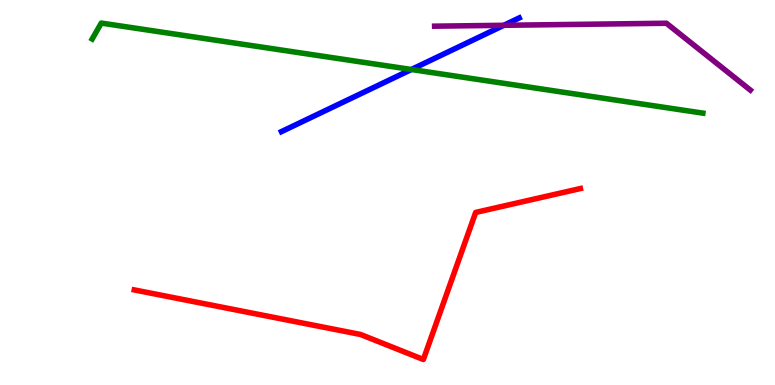[{'lines': ['blue', 'red'], 'intersections': []}, {'lines': ['green', 'red'], 'intersections': []}, {'lines': ['purple', 'red'], 'intersections': []}, {'lines': ['blue', 'green'], 'intersections': [{'x': 5.31, 'y': 8.19}]}, {'lines': ['blue', 'purple'], 'intersections': [{'x': 6.5, 'y': 9.34}]}, {'lines': ['green', 'purple'], 'intersections': []}]